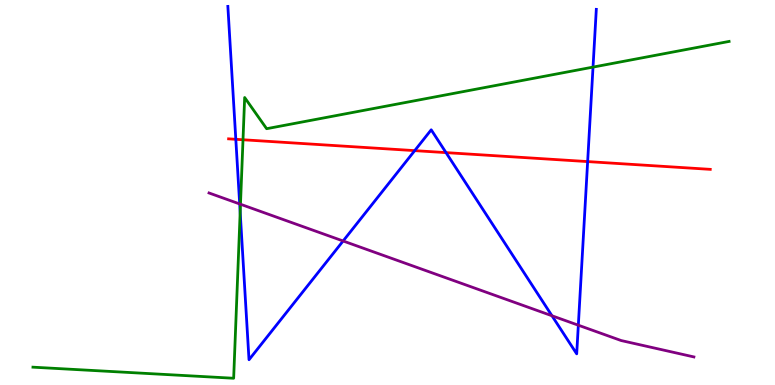[{'lines': ['blue', 'red'], 'intersections': [{'x': 3.04, 'y': 6.38}, {'x': 5.35, 'y': 6.09}, {'x': 5.76, 'y': 6.04}, {'x': 7.58, 'y': 5.8}]}, {'lines': ['green', 'red'], 'intersections': [{'x': 3.14, 'y': 6.37}]}, {'lines': ['purple', 'red'], 'intersections': []}, {'lines': ['blue', 'green'], 'intersections': [{'x': 3.1, 'y': 4.49}, {'x': 7.65, 'y': 8.26}]}, {'lines': ['blue', 'purple'], 'intersections': [{'x': 3.09, 'y': 4.7}, {'x': 4.43, 'y': 3.74}, {'x': 7.12, 'y': 1.8}, {'x': 7.46, 'y': 1.55}]}, {'lines': ['green', 'purple'], 'intersections': [{'x': 3.1, 'y': 4.7}]}]